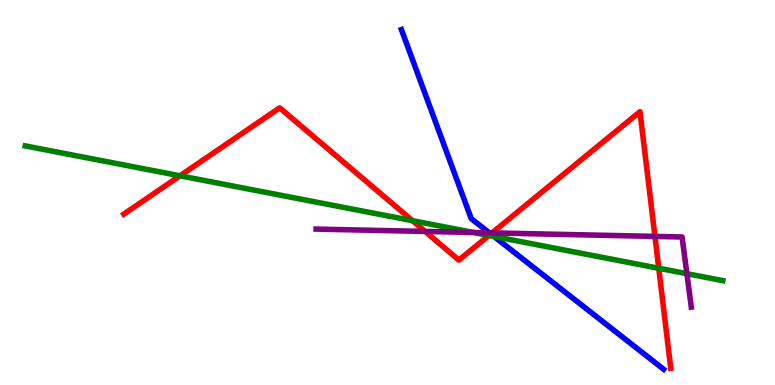[{'lines': ['blue', 'red'], 'intersections': [{'x': 6.33, 'y': 3.92}]}, {'lines': ['green', 'red'], 'intersections': [{'x': 2.32, 'y': 5.43}, {'x': 5.32, 'y': 4.27}, {'x': 6.31, 'y': 3.88}, {'x': 8.5, 'y': 3.03}]}, {'lines': ['purple', 'red'], 'intersections': [{'x': 5.49, 'y': 3.99}, {'x': 6.35, 'y': 3.95}, {'x': 8.45, 'y': 3.86}]}, {'lines': ['blue', 'green'], 'intersections': [{'x': 6.37, 'y': 3.86}]}, {'lines': ['blue', 'purple'], 'intersections': [{'x': 6.31, 'y': 3.95}]}, {'lines': ['green', 'purple'], 'intersections': [{'x': 6.11, 'y': 3.96}, {'x': 8.86, 'y': 2.89}]}]